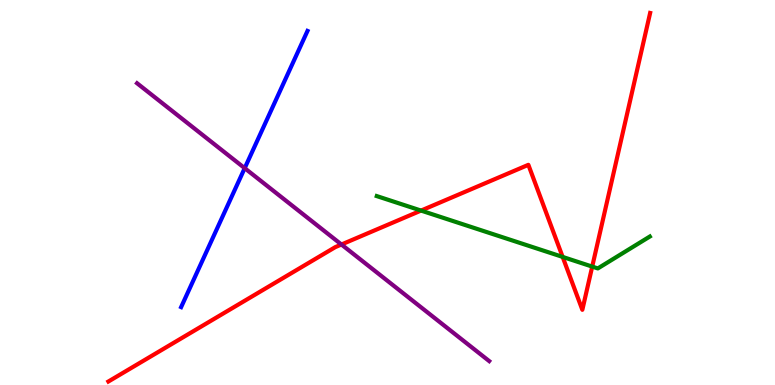[{'lines': ['blue', 'red'], 'intersections': []}, {'lines': ['green', 'red'], 'intersections': [{'x': 5.43, 'y': 4.53}, {'x': 7.26, 'y': 3.33}, {'x': 7.64, 'y': 3.08}]}, {'lines': ['purple', 'red'], 'intersections': [{'x': 4.41, 'y': 3.65}]}, {'lines': ['blue', 'green'], 'intersections': []}, {'lines': ['blue', 'purple'], 'intersections': [{'x': 3.16, 'y': 5.63}]}, {'lines': ['green', 'purple'], 'intersections': []}]